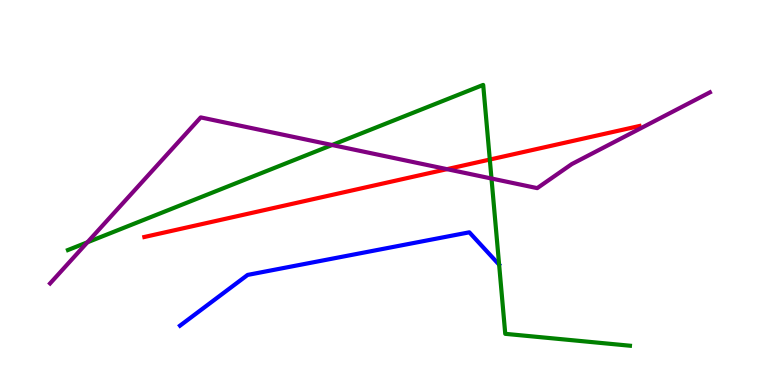[{'lines': ['blue', 'red'], 'intersections': []}, {'lines': ['green', 'red'], 'intersections': [{'x': 6.32, 'y': 5.86}]}, {'lines': ['purple', 'red'], 'intersections': [{'x': 5.77, 'y': 5.61}]}, {'lines': ['blue', 'green'], 'intersections': []}, {'lines': ['blue', 'purple'], 'intersections': []}, {'lines': ['green', 'purple'], 'intersections': [{'x': 1.13, 'y': 3.71}, {'x': 4.28, 'y': 6.23}, {'x': 6.34, 'y': 5.36}]}]